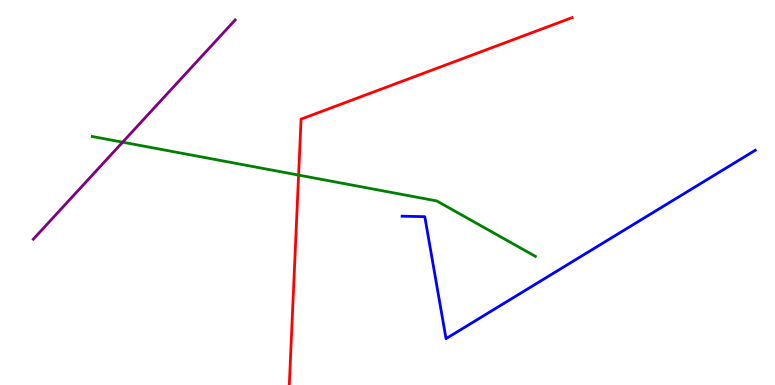[{'lines': ['blue', 'red'], 'intersections': []}, {'lines': ['green', 'red'], 'intersections': [{'x': 3.85, 'y': 5.45}]}, {'lines': ['purple', 'red'], 'intersections': []}, {'lines': ['blue', 'green'], 'intersections': []}, {'lines': ['blue', 'purple'], 'intersections': []}, {'lines': ['green', 'purple'], 'intersections': [{'x': 1.58, 'y': 6.31}]}]